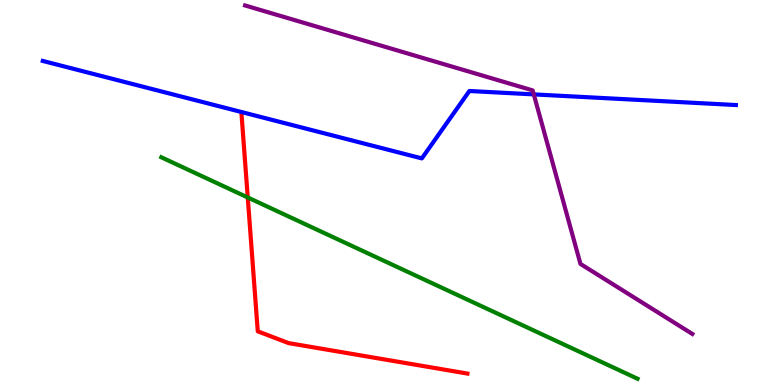[{'lines': ['blue', 'red'], 'intersections': []}, {'lines': ['green', 'red'], 'intersections': [{'x': 3.2, 'y': 4.87}]}, {'lines': ['purple', 'red'], 'intersections': []}, {'lines': ['blue', 'green'], 'intersections': []}, {'lines': ['blue', 'purple'], 'intersections': [{'x': 6.89, 'y': 7.55}]}, {'lines': ['green', 'purple'], 'intersections': []}]